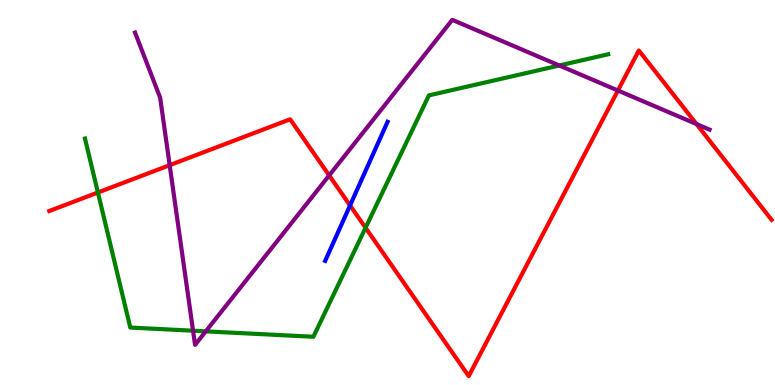[{'lines': ['blue', 'red'], 'intersections': [{'x': 4.52, 'y': 4.66}]}, {'lines': ['green', 'red'], 'intersections': [{'x': 1.26, 'y': 5.0}, {'x': 4.72, 'y': 4.08}]}, {'lines': ['purple', 'red'], 'intersections': [{'x': 2.19, 'y': 5.71}, {'x': 4.25, 'y': 5.44}, {'x': 7.97, 'y': 7.65}, {'x': 8.99, 'y': 6.78}]}, {'lines': ['blue', 'green'], 'intersections': []}, {'lines': ['blue', 'purple'], 'intersections': []}, {'lines': ['green', 'purple'], 'intersections': [{'x': 2.49, 'y': 1.41}, {'x': 2.65, 'y': 1.39}, {'x': 7.22, 'y': 8.3}]}]